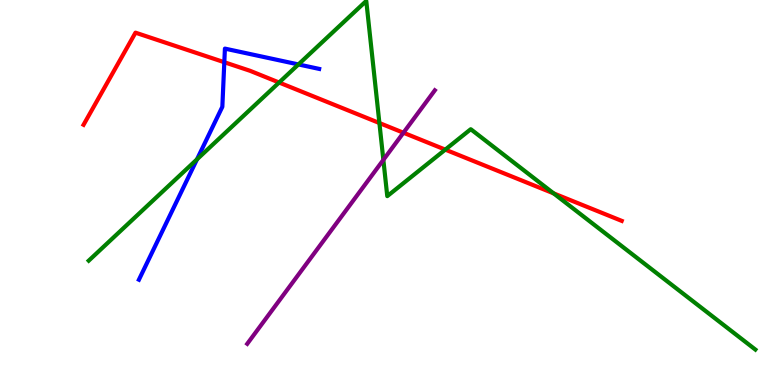[{'lines': ['blue', 'red'], 'intersections': [{'x': 2.89, 'y': 8.38}]}, {'lines': ['green', 'red'], 'intersections': [{'x': 3.6, 'y': 7.86}, {'x': 4.9, 'y': 6.8}, {'x': 5.75, 'y': 6.11}, {'x': 7.14, 'y': 4.98}]}, {'lines': ['purple', 'red'], 'intersections': [{'x': 5.21, 'y': 6.55}]}, {'lines': ['blue', 'green'], 'intersections': [{'x': 2.54, 'y': 5.86}, {'x': 3.85, 'y': 8.33}]}, {'lines': ['blue', 'purple'], 'intersections': []}, {'lines': ['green', 'purple'], 'intersections': [{'x': 4.95, 'y': 5.85}]}]